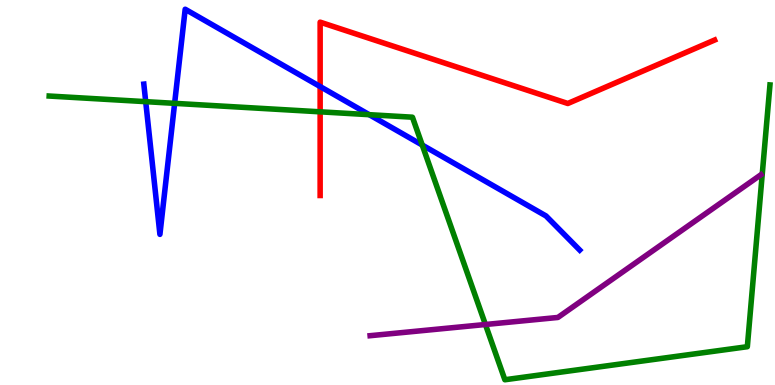[{'lines': ['blue', 'red'], 'intersections': [{'x': 4.13, 'y': 7.75}]}, {'lines': ['green', 'red'], 'intersections': [{'x': 4.13, 'y': 7.1}]}, {'lines': ['purple', 'red'], 'intersections': []}, {'lines': ['blue', 'green'], 'intersections': [{'x': 1.88, 'y': 7.36}, {'x': 2.25, 'y': 7.32}, {'x': 4.76, 'y': 7.02}, {'x': 5.45, 'y': 6.23}]}, {'lines': ['blue', 'purple'], 'intersections': []}, {'lines': ['green', 'purple'], 'intersections': [{'x': 6.26, 'y': 1.57}]}]